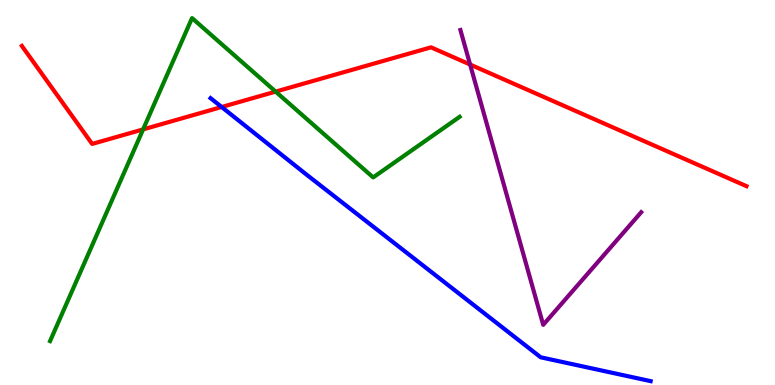[{'lines': ['blue', 'red'], 'intersections': [{'x': 2.86, 'y': 7.22}]}, {'lines': ['green', 'red'], 'intersections': [{'x': 1.85, 'y': 6.64}, {'x': 3.56, 'y': 7.62}]}, {'lines': ['purple', 'red'], 'intersections': [{'x': 6.07, 'y': 8.32}]}, {'lines': ['blue', 'green'], 'intersections': []}, {'lines': ['blue', 'purple'], 'intersections': []}, {'lines': ['green', 'purple'], 'intersections': []}]